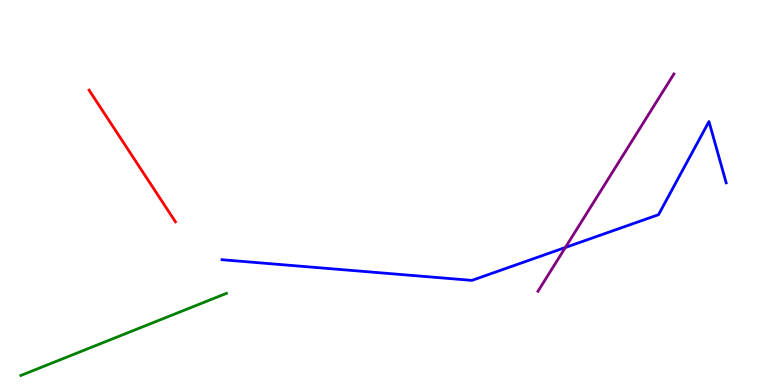[{'lines': ['blue', 'red'], 'intersections': []}, {'lines': ['green', 'red'], 'intersections': []}, {'lines': ['purple', 'red'], 'intersections': []}, {'lines': ['blue', 'green'], 'intersections': []}, {'lines': ['blue', 'purple'], 'intersections': [{'x': 7.3, 'y': 3.57}]}, {'lines': ['green', 'purple'], 'intersections': []}]